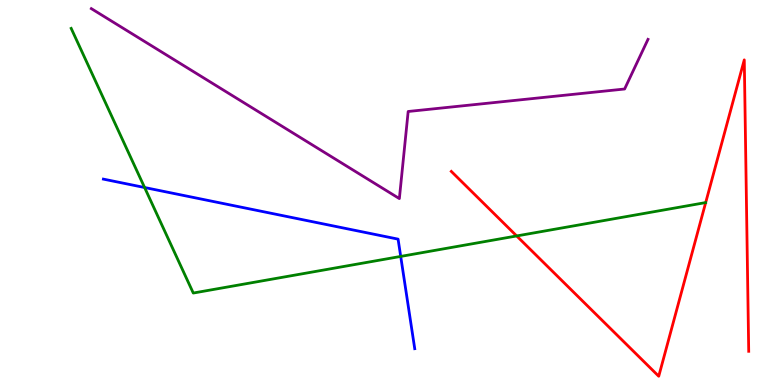[{'lines': ['blue', 'red'], 'intersections': []}, {'lines': ['green', 'red'], 'intersections': [{'x': 6.67, 'y': 3.87}]}, {'lines': ['purple', 'red'], 'intersections': []}, {'lines': ['blue', 'green'], 'intersections': [{'x': 1.87, 'y': 5.13}, {'x': 5.17, 'y': 3.34}]}, {'lines': ['blue', 'purple'], 'intersections': []}, {'lines': ['green', 'purple'], 'intersections': []}]